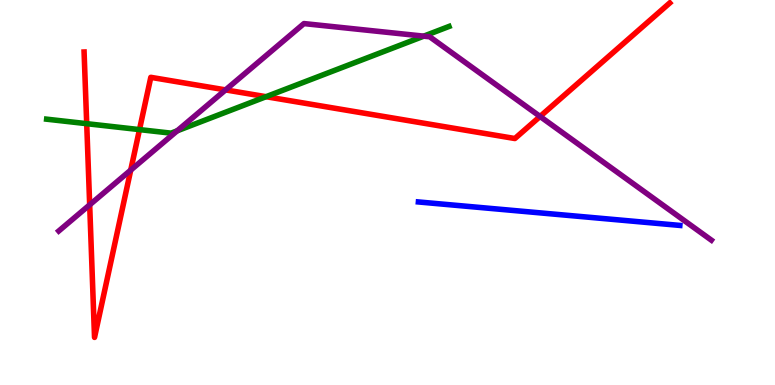[{'lines': ['blue', 'red'], 'intersections': []}, {'lines': ['green', 'red'], 'intersections': [{'x': 1.12, 'y': 6.79}, {'x': 1.8, 'y': 6.63}, {'x': 3.43, 'y': 7.49}]}, {'lines': ['purple', 'red'], 'intersections': [{'x': 1.16, 'y': 4.68}, {'x': 1.69, 'y': 5.58}, {'x': 2.91, 'y': 7.67}, {'x': 6.97, 'y': 6.97}]}, {'lines': ['blue', 'green'], 'intersections': []}, {'lines': ['blue', 'purple'], 'intersections': []}, {'lines': ['green', 'purple'], 'intersections': [{'x': 2.29, 'y': 6.6}, {'x': 5.47, 'y': 9.06}]}]